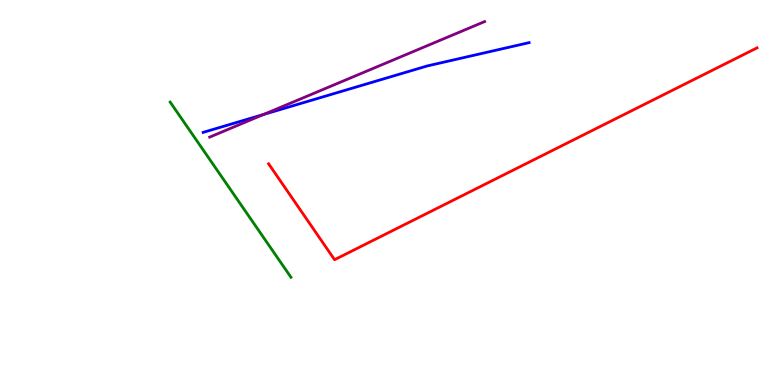[{'lines': ['blue', 'red'], 'intersections': []}, {'lines': ['green', 'red'], 'intersections': []}, {'lines': ['purple', 'red'], 'intersections': []}, {'lines': ['blue', 'green'], 'intersections': []}, {'lines': ['blue', 'purple'], 'intersections': [{'x': 3.4, 'y': 7.03}]}, {'lines': ['green', 'purple'], 'intersections': []}]